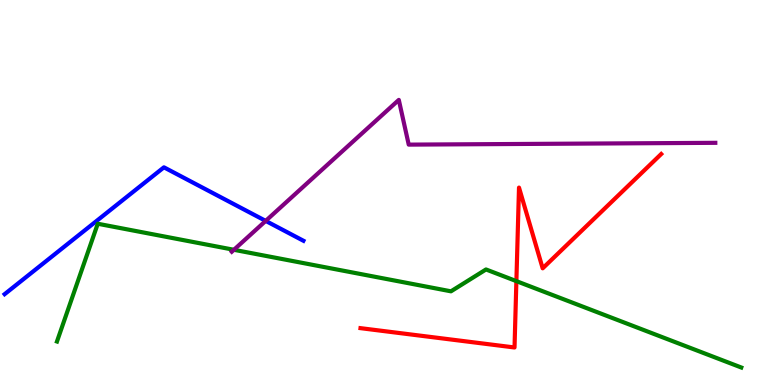[{'lines': ['blue', 'red'], 'intersections': []}, {'lines': ['green', 'red'], 'intersections': [{'x': 6.66, 'y': 2.7}]}, {'lines': ['purple', 'red'], 'intersections': []}, {'lines': ['blue', 'green'], 'intersections': []}, {'lines': ['blue', 'purple'], 'intersections': [{'x': 3.43, 'y': 4.26}]}, {'lines': ['green', 'purple'], 'intersections': [{'x': 3.02, 'y': 3.51}]}]